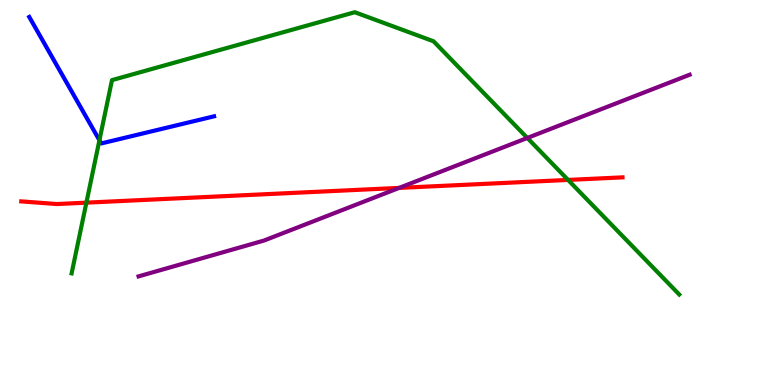[{'lines': ['blue', 'red'], 'intersections': []}, {'lines': ['green', 'red'], 'intersections': [{'x': 1.11, 'y': 4.74}, {'x': 7.33, 'y': 5.33}]}, {'lines': ['purple', 'red'], 'intersections': [{'x': 5.15, 'y': 5.12}]}, {'lines': ['blue', 'green'], 'intersections': [{'x': 1.28, 'y': 6.36}]}, {'lines': ['blue', 'purple'], 'intersections': []}, {'lines': ['green', 'purple'], 'intersections': [{'x': 6.8, 'y': 6.42}]}]